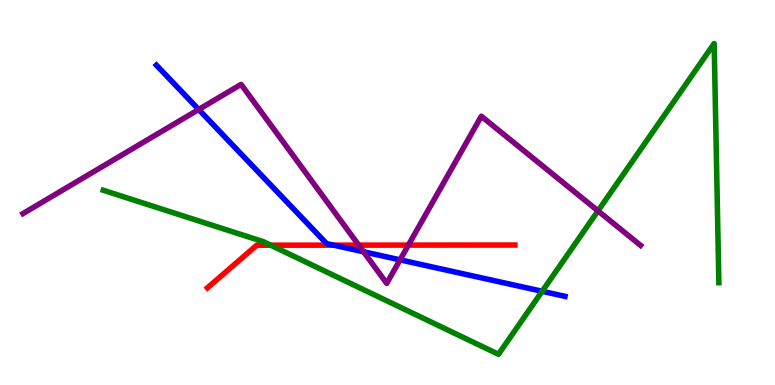[{'lines': ['blue', 'red'], 'intersections': [{'x': 4.3, 'y': 3.63}]}, {'lines': ['green', 'red'], 'intersections': [{'x': 3.49, 'y': 3.63}]}, {'lines': ['purple', 'red'], 'intersections': [{'x': 4.63, 'y': 3.63}, {'x': 5.27, 'y': 3.63}]}, {'lines': ['blue', 'green'], 'intersections': [{'x': 7.0, 'y': 2.43}]}, {'lines': ['blue', 'purple'], 'intersections': [{'x': 2.56, 'y': 7.16}, {'x': 4.69, 'y': 3.46}, {'x': 5.16, 'y': 3.25}]}, {'lines': ['green', 'purple'], 'intersections': [{'x': 7.72, 'y': 4.52}]}]